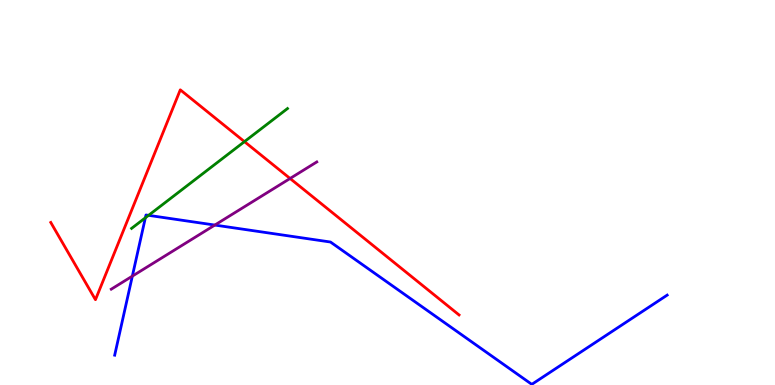[{'lines': ['blue', 'red'], 'intersections': []}, {'lines': ['green', 'red'], 'intersections': [{'x': 3.15, 'y': 6.32}]}, {'lines': ['purple', 'red'], 'intersections': [{'x': 3.74, 'y': 5.36}]}, {'lines': ['blue', 'green'], 'intersections': [{'x': 1.88, 'y': 4.34}, {'x': 1.92, 'y': 4.41}]}, {'lines': ['blue', 'purple'], 'intersections': [{'x': 1.71, 'y': 2.83}, {'x': 2.77, 'y': 4.15}]}, {'lines': ['green', 'purple'], 'intersections': []}]